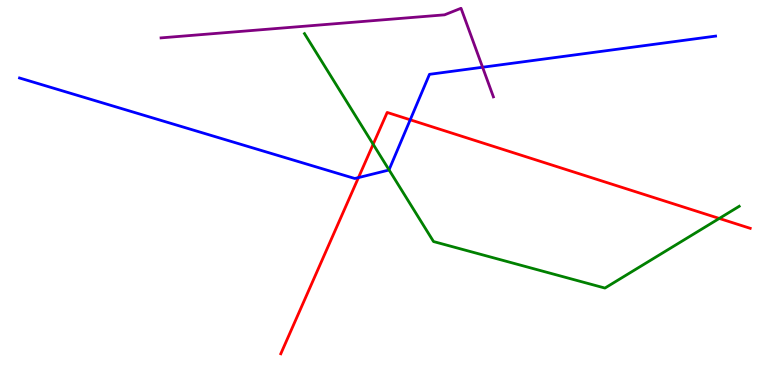[{'lines': ['blue', 'red'], 'intersections': [{'x': 4.63, 'y': 5.39}, {'x': 5.29, 'y': 6.89}]}, {'lines': ['green', 'red'], 'intersections': [{'x': 4.81, 'y': 6.25}, {'x': 9.28, 'y': 4.33}]}, {'lines': ['purple', 'red'], 'intersections': []}, {'lines': ['blue', 'green'], 'intersections': [{'x': 5.02, 'y': 5.59}]}, {'lines': ['blue', 'purple'], 'intersections': [{'x': 6.23, 'y': 8.25}]}, {'lines': ['green', 'purple'], 'intersections': []}]